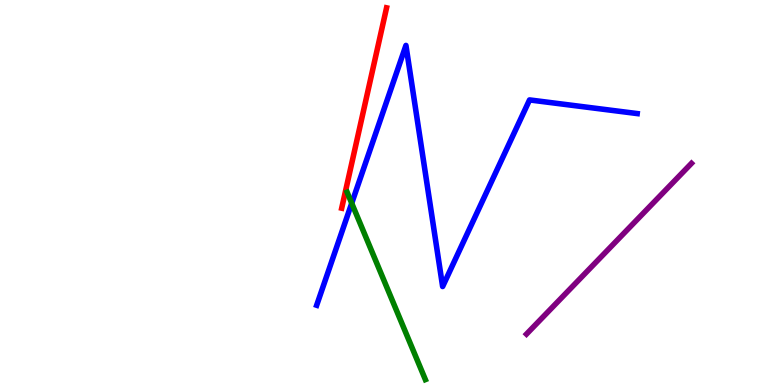[{'lines': ['blue', 'red'], 'intersections': []}, {'lines': ['green', 'red'], 'intersections': []}, {'lines': ['purple', 'red'], 'intersections': []}, {'lines': ['blue', 'green'], 'intersections': [{'x': 4.54, 'y': 4.72}]}, {'lines': ['blue', 'purple'], 'intersections': []}, {'lines': ['green', 'purple'], 'intersections': []}]